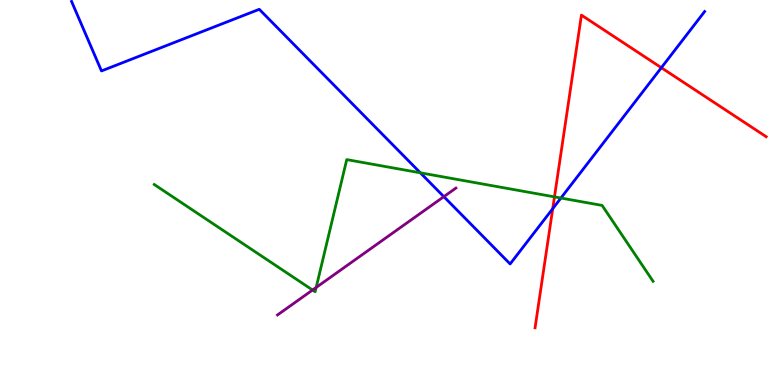[{'lines': ['blue', 'red'], 'intersections': [{'x': 7.13, 'y': 4.58}, {'x': 8.53, 'y': 8.24}]}, {'lines': ['green', 'red'], 'intersections': [{'x': 7.15, 'y': 4.89}]}, {'lines': ['purple', 'red'], 'intersections': []}, {'lines': ['blue', 'green'], 'intersections': [{'x': 5.42, 'y': 5.51}, {'x': 7.24, 'y': 4.86}]}, {'lines': ['blue', 'purple'], 'intersections': [{'x': 5.73, 'y': 4.89}]}, {'lines': ['green', 'purple'], 'intersections': [{'x': 4.03, 'y': 2.47}, {'x': 4.08, 'y': 2.53}]}]